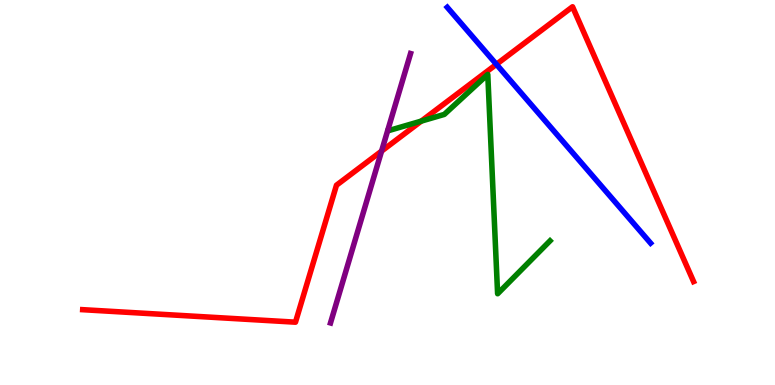[{'lines': ['blue', 'red'], 'intersections': [{'x': 6.41, 'y': 8.33}]}, {'lines': ['green', 'red'], 'intersections': [{'x': 5.44, 'y': 6.85}]}, {'lines': ['purple', 'red'], 'intersections': [{'x': 4.92, 'y': 6.08}]}, {'lines': ['blue', 'green'], 'intersections': []}, {'lines': ['blue', 'purple'], 'intersections': []}, {'lines': ['green', 'purple'], 'intersections': []}]